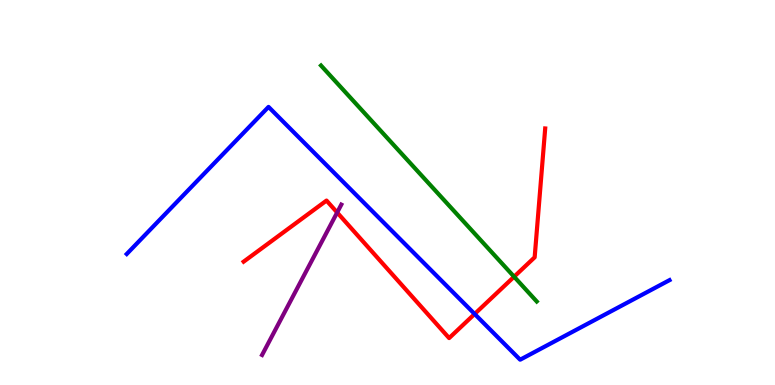[{'lines': ['blue', 'red'], 'intersections': [{'x': 6.12, 'y': 1.84}]}, {'lines': ['green', 'red'], 'intersections': [{'x': 6.63, 'y': 2.81}]}, {'lines': ['purple', 'red'], 'intersections': [{'x': 4.35, 'y': 4.48}]}, {'lines': ['blue', 'green'], 'intersections': []}, {'lines': ['blue', 'purple'], 'intersections': []}, {'lines': ['green', 'purple'], 'intersections': []}]